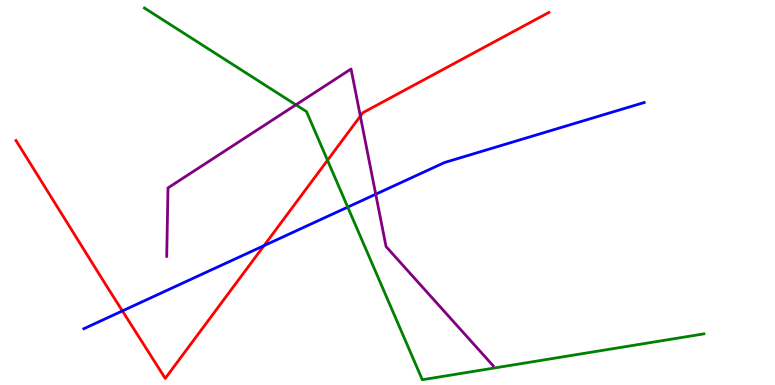[{'lines': ['blue', 'red'], 'intersections': [{'x': 1.58, 'y': 1.92}, {'x': 3.41, 'y': 3.62}]}, {'lines': ['green', 'red'], 'intersections': [{'x': 4.23, 'y': 5.84}]}, {'lines': ['purple', 'red'], 'intersections': [{'x': 4.65, 'y': 6.98}]}, {'lines': ['blue', 'green'], 'intersections': [{'x': 4.49, 'y': 4.62}]}, {'lines': ['blue', 'purple'], 'intersections': [{'x': 4.85, 'y': 4.96}]}, {'lines': ['green', 'purple'], 'intersections': [{'x': 3.82, 'y': 7.28}]}]